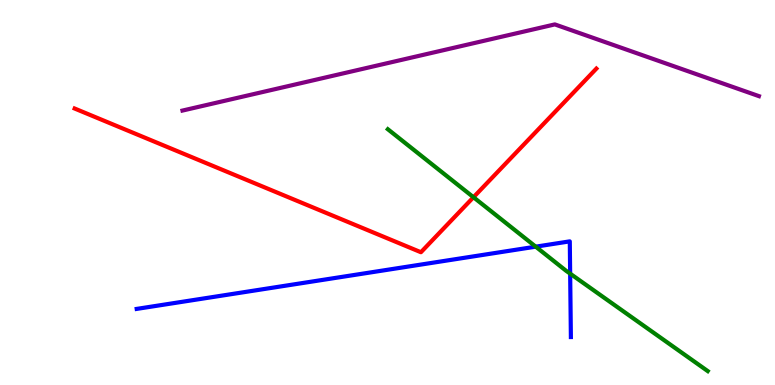[{'lines': ['blue', 'red'], 'intersections': []}, {'lines': ['green', 'red'], 'intersections': [{'x': 6.11, 'y': 4.88}]}, {'lines': ['purple', 'red'], 'intersections': []}, {'lines': ['blue', 'green'], 'intersections': [{'x': 6.91, 'y': 3.59}, {'x': 7.36, 'y': 2.89}]}, {'lines': ['blue', 'purple'], 'intersections': []}, {'lines': ['green', 'purple'], 'intersections': []}]